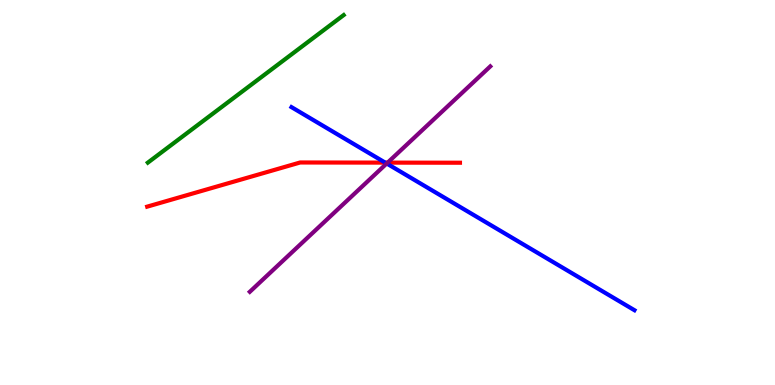[{'lines': ['blue', 'red'], 'intersections': [{'x': 4.97, 'y': 5.78}]}, {'lines': ['green', 'red'], 'intersections': []}, {'lines': ['purple', 'red'], 'intersections': [{'x': 5.0, 'y': 5.78}]}, {'lines': ['blue', 'green'], 'intersections': []}, {'lines': ['blue', 'purple'], 'intersections': [{'x': 4.99, 'y': 5.75}]}, {'lines': ['green', 'purple'], 'intersections': []}]